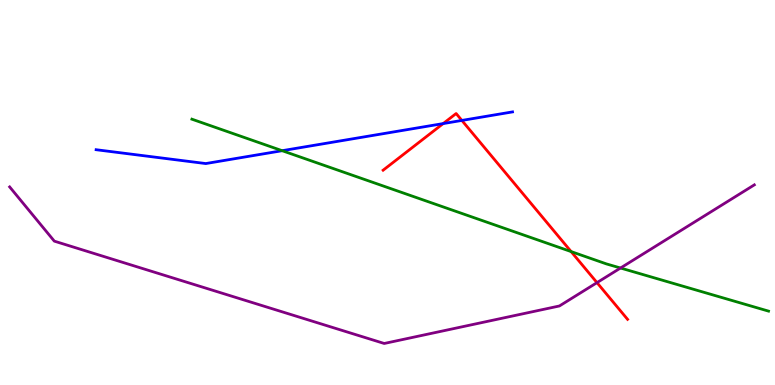[{'lines': ['blue', 'red'], 'intersections': [{'x': 5.72, 'y': 6.79}, {'x': 5.96, 'y': 6.87}]}, {'lines': ['green', 'red'], 'intersections': [{'x': 7.37, 'y': 3.47}]}, {'lines': ['purple', 'red'], 'intersections': [{'x': 7.7, 'y': 2.66}]}, {'lines': ['blue', 'green'], 'intersections': [{'x': 3.64, 'y': 6.09}]}, {'lines': ['blue', 'purple'], 'intersections': []}, {'lines': ['green', 'purple'], 'intersections': [{'x': 8.01, 'y': 3.04}]}]